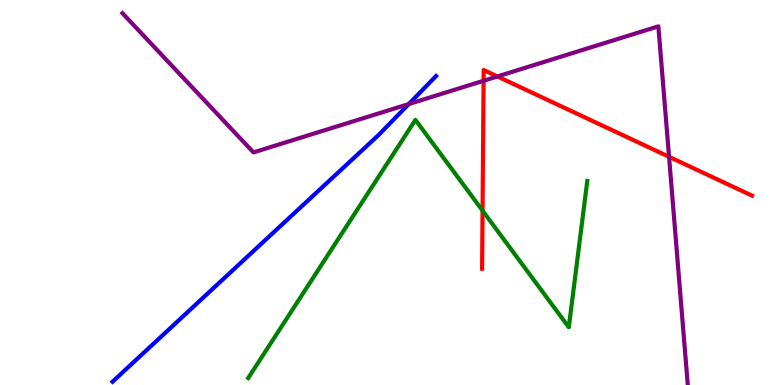[{'lines': ['blue', 'red'], 'intersections': []}, {'lines': ['green', 'red'], 'intersections': [{'x': 6.23, 'y': 4.53}]}, {'lines': ['purple', 'red'], 'intersections': [{'x': 6.24, 'y': 7.9}, {'x': 6.42, 'y': 8.01}, {'x': 8.63, 'y': 5.93}]}, {'lines': ['blue', 'green'], 'intersections': []}, {'lines': ['blue', 'purple'], 'intersections': [{'x': 5.27, 'y': 7.3}]}, {'lines': ['green', 'purple'], 'intersections': []}]